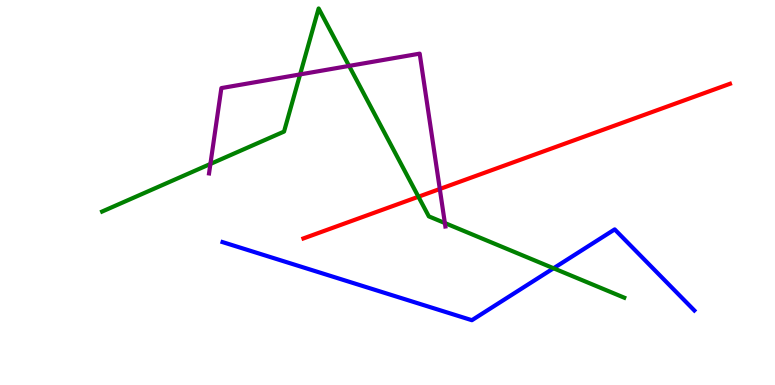[{'lines': ['blue', 'red'], 'intersections': []}, {'lines': ['green', 'red'], 'intersections': [{'x': 5.4, 'y': 4.89}]}, {'lines': ['purple', 'red'], 'intersections': [{'x': 5.67, 'y': 5.09}]}, {'lines': ['blue', 'green'], 'intersections': [{'x': 7.14, 'y': 3.03}]}, {'lines': ['blue', 'purple'], 'intersections': []}, {'lines': ['green', 'purple'], 'intersections': [{'x': 2.71, 'y': 5.74}, {'x': 3.87, 'y': 8.07}, {'x': 4.5, 'y': 8.29}, {'x': 5.74, 'y': 4.21}]}]